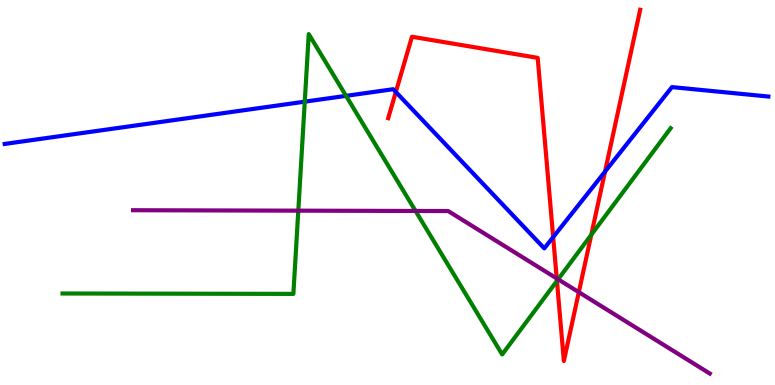[{'lines': ['blue', 'red'], 'intersections': [{'x': 5.11, 'y': 7.61}, {'x': 7.14, 'y': 3.84}, {'x': 7.81, 'y': 5.54}]}, {'lines': ['green', 'red'], 'intersections': [{'x': 7.19, 'y': 2.7}, {'x': 7.63, 'y': 3.9}]}, {'lines': ['purple', 'red'], 'intersections': [{'x': 7.18, 'y': 2.77}, {'x': 7.47, 'y': 2.41}]}, {'lines': ['blue', 'green'], 'intersections': [{'x': 3.93, 'y': 7.36}, {'x': 4.47, 'y': 7.51}]}, {'lines': ['blue', 'purple'], 'intersections': []}, {'lines': ['green', 'purple'], 'intersections': [{'x': 3.85, 'y': 4.53}, {'x': 5.36, 'y': 4.52}, {'x': 7.2, 'y': 2.74}]}]